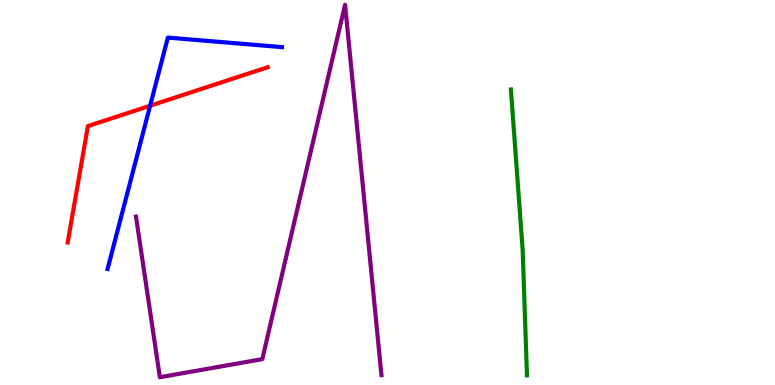[{'lines': ['blue', 'red'], 'intersections': [{'x': 1.94, 'y': 7.25}]}, {'lines': ['green', 'red'], 'intersections': []}, {'lines': ['purple', 'red'], 'intersections': []}, {'lines': ['blue', 'green'], 'intersections': []}, {'lines': ['blue', 'purple'], 'intersections': []}, {'lines': ['green', 'purple'], 'intersections': []}]